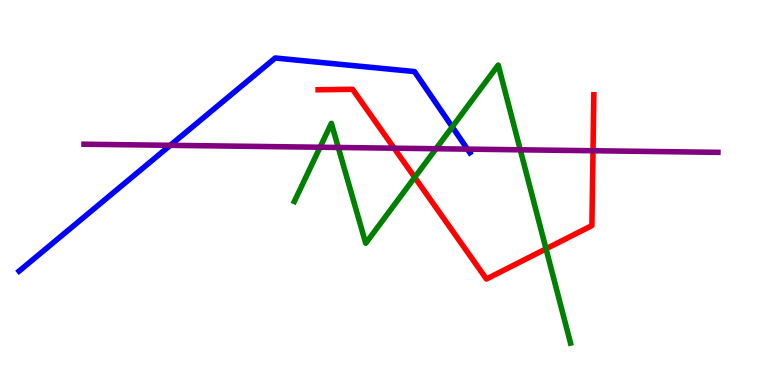[{'lines': ['blue', 'red'], 'intersections': []}, {'lines': ['green', 'red'], 'intersections': [{'x': 5.35, 'y': 5.39}, {'x': 7.05, 'y': 3.54}]}, {'lines': ['purple', 'red'], 'intersections': [{'x': 5.09, 'y': 6.15}, {'x': 7.65, 'y': 6.08}]}, {'lines': ['blue', 'green'], 'intersections': [{'x': 5.84, 'y': 6.7}]}, {'lines': ['blue', 'purple'], 'intersections': [{'x': 2.2, 'y': 6.23}, {'x': 6.03, 'y': 6.13}]}, {'lines': ['green', 'purple'], 'intersections': [{'x': 4.13, 'y': 6.18}, {'x': 4.36, 'y': 6.17}, {'x': 5.63, 'y': 6.14}, {'x': 6.71, 'y': 6.11}]}]